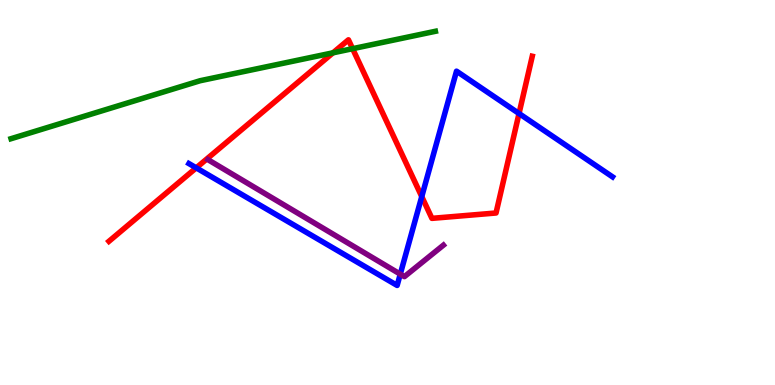[{'lines': ['blue', 'red'], 'intersections': [{'x': 2.53, 'y': 5.64}, {'x': 5.44, 'y': 4.89}, {'x': 6.7, 'y': 7.05}]}, {'lines': ['green', 'red'], 'intersections': [{'x': 4.3, 'y': 8.63}, {'x': 4.55, 'y': 8.74}]}, {'lines': ['purple', 'red'], 'intersections': []}, {'lines': ['blue', 'green'], 'intersections': []}, {'lines': ['blue', 'purple'], 'intersections': [{'x': 5.16, 'y': 2.88}]}, {'lines': ['green', 'purple'], 'intersections': []}]